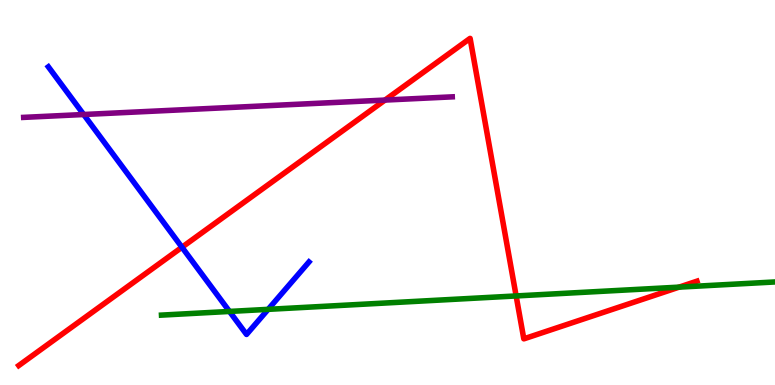[{'lines': ['blue', 'red'], 'intersections': [{'x': 2.35, 'y': 3.58}]}, {'lines': ['green', 'red'], 'intersections': [{'x': 6.66, 'y': 2.31}, {'x': 8.76, 'y': 2.54}]}, {'lines': ['purple', 'red'], 'intersections': [{'x': 4.97, 'y': 7.4}]}, {'lines': ['blue', 'green'], 'intersections': [{'x': 2.96, 'y': 1.91}, {'x': 3.46, 'y': 1.96}]}, {'lines': ['blue', 'purple'], 'intersections': [{'x': 1.08, 'y': 7.03}]}, {'lines': ['green', 'purple'], 'intersections': []}]